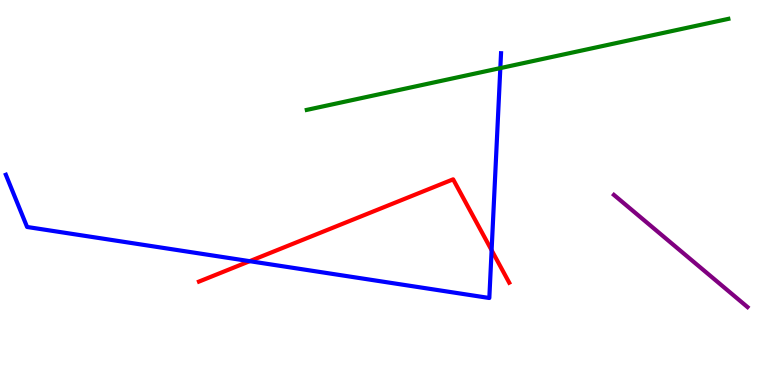[{'lines': ['blue', 'red'], 'intersections': [{'x': 3.22, 'y': 3.22}, {'x': 6.34, 'y': 3.5}]}, {'lines': ['green', 'red'], 'intersections': []}, {'lines': ['purple', 'red'], 'intersections': []}, {'lines': ['blue', 'green'], 'intersections': [{'x': 6.46, 'y': 8.23}]}, {'lines': ['blue', 'purple'], 'intersections': []}, {'lines': ['green', 'purple'], 'intersections': []}]